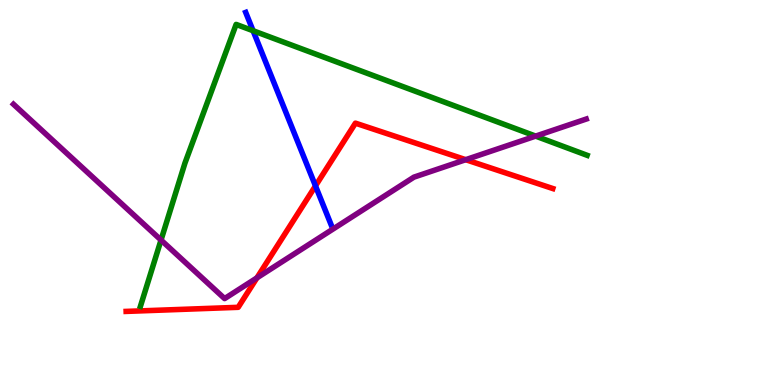[{'lines': ['blue', 'red'], 'intersections': [{'x': 4.07, 'y': 5.17}]}, {'lines': ['green', 'red'], 'intersections': []}, {'lines': ['purple', 'red'], 'intersections': [{'x': 3.32, 'y': 2.78}, {'x': 6.01, 'y': 5.85}]}, {'lines': ['blue', 'green'], 'intersections': [{'x': 3.27, 'y': 9.2}]}, {'lines': ['blue', 'purple'], 'intersections': []}, {'lines': ['green', 'purple'], 'intersections': [{'x': 2.08, 'y': 3.76}, {'x': 6.91, 'y': 6.46}]}]